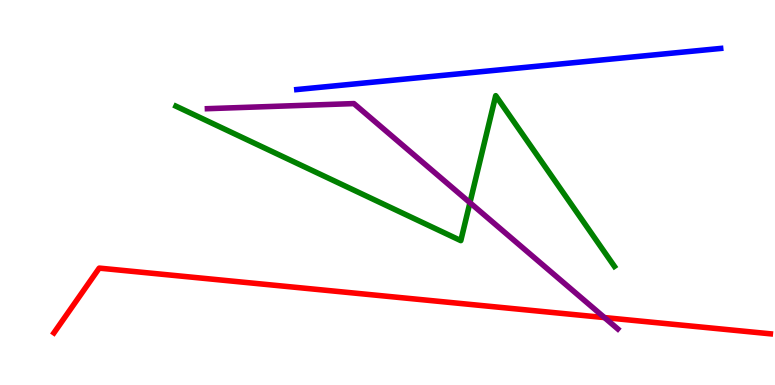[{'lines': ['blue', 'red'], 'intersections': []}, {'lines': ['green', 'red'], 'intersections': []}, {'lines': ['purple', 'red'], 'intersections': [{'x': 7.8, 'y': 1.75}]}, {'lines': ['blue', 'green'], 'intersections': []}, {'lines': ['blue', 'purple'], 'intersections': []}, {'lines': ['green', 'purple'], 'intersections': [{'x': 6.06, 'y': 4.74}]}]